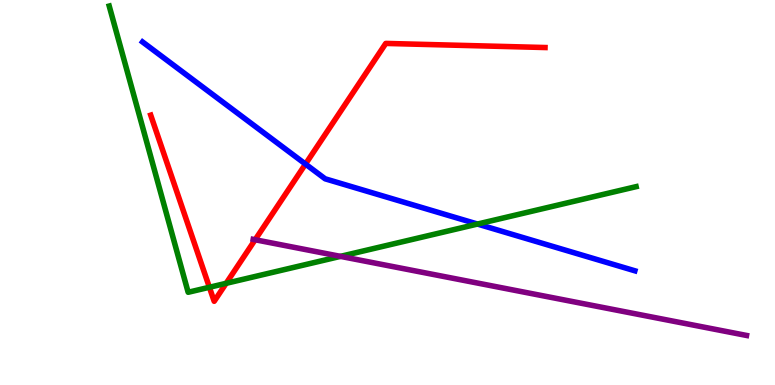[{'lines': ['blue', 'red'], 'intersections': [{'x': 3.94, 'y': 5.74}]}, {'lines': ['green', 'red'], 'intersections': [{'x': 2.7, 'y': 2.54}, {'x': 2.92, 'y': 2.64}]}, {'lines': ['purple', 'red'], 'intersections': [{'x': 3.29, 'y': 3.77}]}, {'lines': ['blue', 'green'], 'intersections': [{'x': 6.16, 'y': 4.18}]}, {'lines': ['blue', 'purple'], 'intersections': []}, {'lines': ['green', 'purple'], 'intersections': [{'x': 4.39, 'y': 3.34}]}]